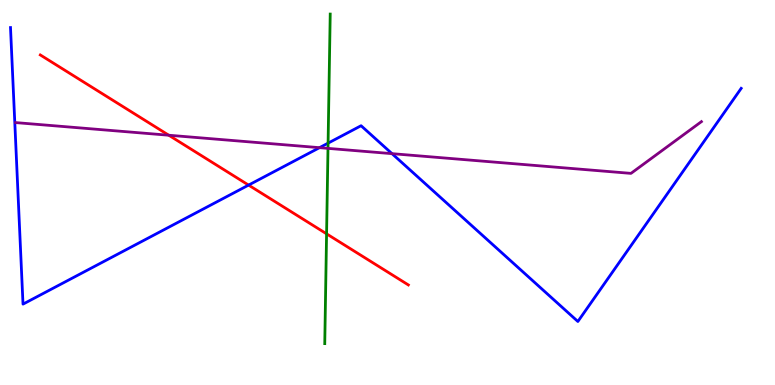[{'lines': ['blue', 'red'], 'intersections': [{'x': 3.21, 'y': 5.19}]}, {'lines': ['green', 'red'], 'intersections': [{'x': 4.21, 'y': 3.93}]}, {'lines': ['purple', 'red'], 'intersections': [{'x': 2.18, 'y': 6.49}]}, {'lines': ['blue', 'green'], 'intersections': [{'x': 4.23, 'y': 6.28}]}, {'lines': ['blue', 'purple'], 'intersections': [{'x': 4.12, 'y': 6.16}, {'x': 5.06, 'y': 6.01}]}, {'lines': ['green', 'purple'], 'intersections': [{'x': 4.23, 'y': 6.15}]}]